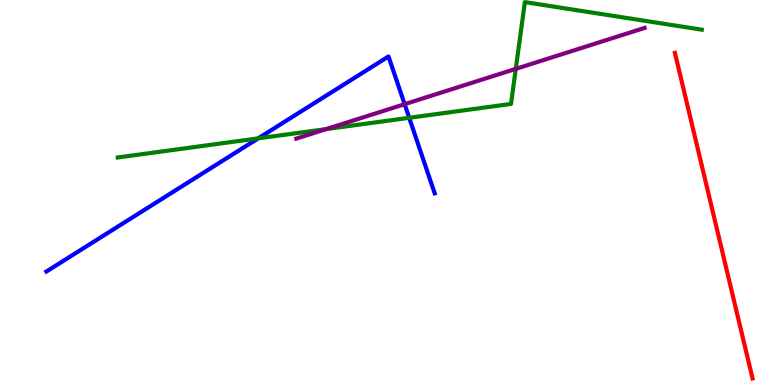[{'lines': ['blue', 'red'], 'intersections': []}, {'lines': ['green', 'red'], 'intersections': []}, {'lines': ['purple', 'red'], 'intersections': []}, {'lines': ['blue', 'green'], 'intersections': [{'x': 3.33, 'y': 6.41}, {'x': 5.28, 'y': 6.94}]}, {'lines': ['blue', 'purple'], 'intersections': [{'x': 5.22, 'y': 7.29}]}, {'lines': ['green', 'purple'], 'intersections': [{'x': 4.21, 'y': 6.65}, {'x': 6.66, 'y': 8.21}]}]